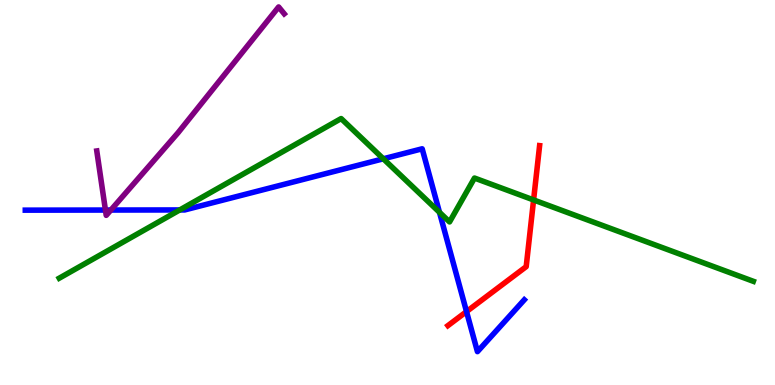[{'lines': ['blue', 'red'], 'intersections': [{'x': 6.02, 'y': 1.91}]}, {'lines': ['green', 'red'], 'intersections': [{'x': 6.89, 'y': 4.81}]}, {'lines': ['purple', 'red'], 'intersections': []}, {'lines': ['blue', 'green'], 'intersections': [{'x': 2.32, 'y': 4.55}, {'x': 4.95, 'y': 5.88}, {'x': 5.67, 'y': 4.49}]}, {'lines': ['blue', 'purple'], 'intersections': [{'x': 1.36, 'y': 4.54}, {'x': 1.43, 'y': 4.54}]}, {'lines': ['green', 'purple'], 'intersections': []}]